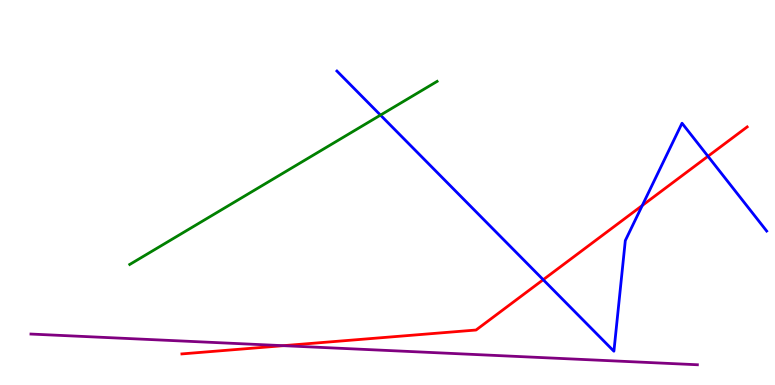[{'lines': ['blue', 'red'], 'intersections': [{'x': 7.01, 'y': 2.73}, {'x': 8.29, 'y': 4.66}, {'x': 9.14, 'y': 5.94}]}, {'lines': ['green', 'red'], 'intersections': []}, {'lines': ['purple', 'red'], 'intersections': [{'x': 3.66, 'y': 1.02}]}, {'lines': ['blue', 'green'], 'intersections': [{'x': 4.91, 'y': 7.01}]}, {'lines': ['blue', 'purple'], 'intersections': []}, {'lines': ['green', 'purple'], 'intersections': []}]